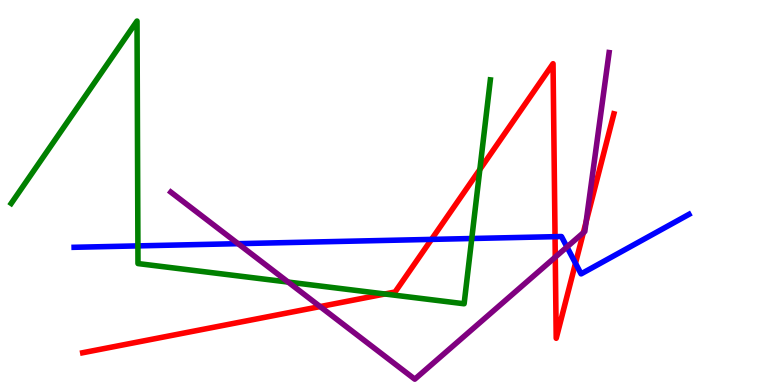[{'lines': ['blue', 'red'], 'intersections': [{'x': 5.57, 'y': 3.78}, {'x': 7.16, 'y': 3.85}, {'x': 7.43, 'y': 3.16}]}, {'lines': ['green', 'red'], 'intersections': [{'x': 4.97, 'y': 2.36}, {'x': 6.19, 'y': 5.6}]}, {'lines': ['purple', 'red'], 'intersections': [{'x': 4.13, 'y': 2.04}, {'x': 7.16, 'y': 3.32}, {'x': 7.53, 'y': 3.95}, {'x': 7.56, 'y': 4.23}]}, {'lines': ['blue', 'green'], 'intersections': [{'x': 1.78, 'y': 3.61}, {'x': 6.09, 'y': 3.81}]}, {'lines': ['blue', 'purple'], 'intersections': [{'x': 3.07, 'y': 3.67}, {'x': 7.32, 'y': 3.59}]}, {'lines': ['green', 'purple'], 'intersections': [{'x': 3.72, 'y': 2.67}]}]